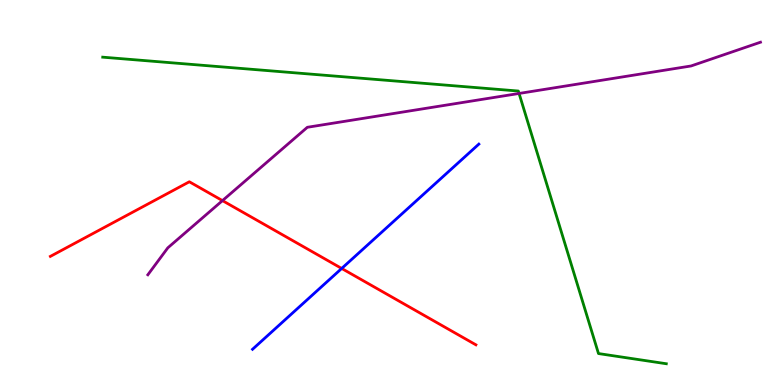[{'lines': ['blue', 'red'], 'intersections': [{'x': 4.41, 'y': 3.03}]}, {'lines': ['green', 'red'], 'intersections': []}, {'lines': ['purple', 'red'], 'intersections': [{'x': 2.87, 'y': 4.79}]}, {'lines': ['blue', 'green'], 'intersections': []}, {'lines': ['blue', 'purple'], 'intersections': []}, {'lines': ['green', 'purple'], 'intersections': [{'x': 6.7, 'y': 7.57}]}]